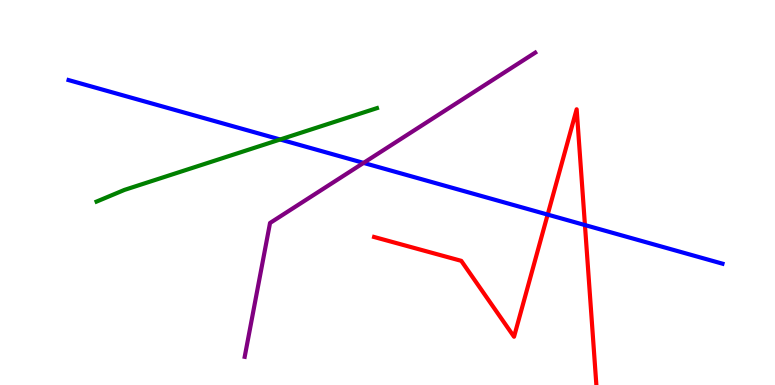[{'lines': ['blue', 'red'], 'intersections': [{'x': 7.07, 'y': 4.43}, {'x': 7.55, 'y': 4.15}]}, {'lines': ['green', 'red'], 'intersections': []}, {'lines': ['purple', 'red'], 'intersections': []}, {'lines': ['blue', 'green'], 'intersections': [{'x': 3.61, 'y': 6.38}]}, {'lines': ['blue', 'purple'], 'intersections': [{'x': 4.69, 'y': 5.77}]}, {'lines': ['green', 'purple'], 'intersections': []}]